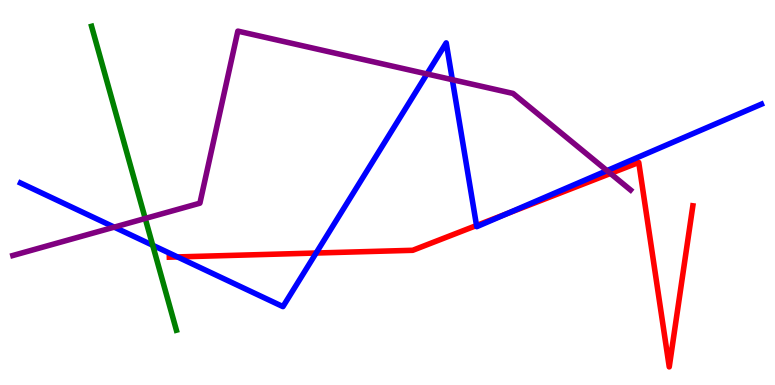[{'lines': ['blue', 'red'], 'intersections': [{'x': 2.29, 'y': 3.33}, {'x': 4.08, 'y': 3.43}, {'x': 6.15, 'y': 4.14}, {'x': 6.54, 'y': 4.45}]}, {'lines': ['green', 'red'], 'intersections': []}, {'lines': ['purple', 'red'], 'intersections': [{'x': 7.88, 'y': 5.49}]}, {'lines': ['blue', 'green'], 'intersections': [{'x': 1.97, 'y': 3.63}]}, {'lines': ['blue', 'purple'], 'intersections': [{'x': 1.47, 'y': 4.1}, {'x': 5.51, 'y': 8.08}, {'x': 5.84, 'y': 7.93}, {'x': 7.83, 'y': 5.57}]}, {'lines': ['green', 'purple'], 'intersections': [{'x': 1.87, 'y': 4.33}]}]